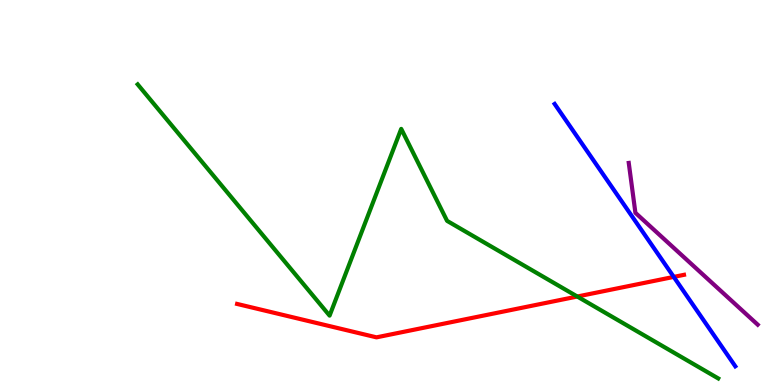[{'lines': ['blue', 'red'], 'intersections': [{'x': 8.69, 'y': 2.81}]}, {'lines': ['green', 'red'], 'intersections': [{'x': 7.45, 'y': 2.3}]}, {'lines': ['purple', 'red'], 'intersections': []}, {'lines': ['blue', 'green'], 'intersections': []}, {'lines': ['blue', 'purple'], 'intersections': []}, {'lines': ['green', 'purple'], 'intersections': []}]